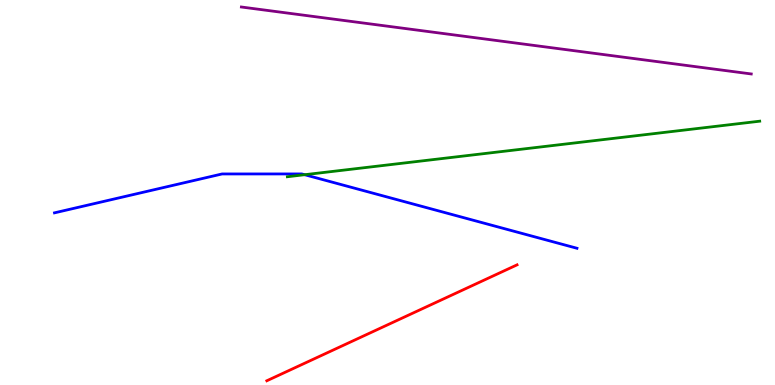[{'lines': ['blue', 'red'], 'intersections': []}, {'lines': ['green', 'red'], 'intersections': []}, {'lines': ['purple', 'red'], 'intersections': []}, {'lines': ['blue', 'green'], 'intersections': [{'x': 3.93, 'y': 5.46}]}, {'lines': ['blue', 'purple'], 'intersections': []}, {'lines': ['green', 'purple'], 'intersections': []}]